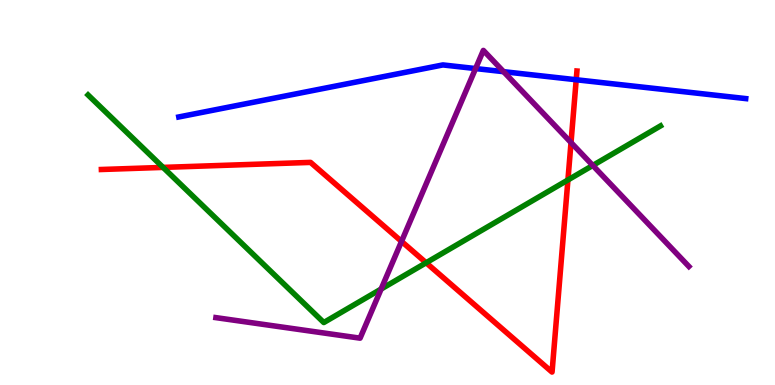[{'lines': ['blue', 'red'], 'intersections': [{'x': 7.43, 'y': 7.93}]}, {'lines': ['green', 'red'], 'intersections': [{'x': 2.1, 'y': 5.65}, {'x': 5.5, 'y': 3.17}, {'x': 7.33, 'y': 5.33}]}, {'lines': ['purple', 'red'], 'intersections': [{'x': 5.18, 'y': 3.73}, {'x': 7.37, 'y': 6.3}]}, {'lines': ['blue', 'green'], 'intersections': []}, {'lines': ['blue', 'purple'], 'intersections': [{'x': 6.14, 'y': 8.22}, {'x': 6.5, 'y': 8.14}]}, {'lines': ['green', 'purple'], 'intersections': [{'x': 4.92, 'y': 2.49}, {'x': 7.65, 'y': 5.7}]}]